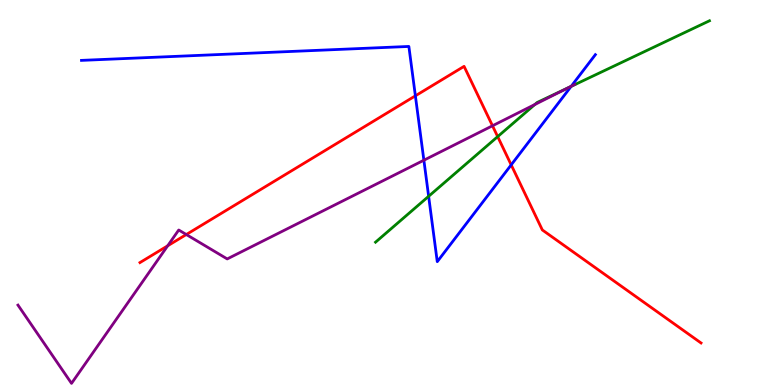[{'lines': ['blue', 'red'], 'intersections': [{'x': 5.36, 'y': 7.51}, {'x': 6.6, 'y': 5.72}]}, {'lines': ['green', 'red'], 'intersections': [{'x': 6.42, 'y': 6.45}]}, {'lines': ['purple', 'red'], 'intersections': [{'x': 2.16, 'y': 3.62}, {'x': 2.4, 'y': 3.91}, {'x': 6.35, 'y': 6.73}]}, {'lines': ['blue', 'green'], 'intersections': [{'x': 5.53, 'y': 4.9}, {'x': 7.37, 'y': 7.76}]}, {'lines': ['blue', 'purple'], 'intersections': [{'x': 5.47, 'y': 5.84}, {'x': 7.37, 'y': 7.76}]}, {'lines': ['green', 'purple'], 'intersections': [{'x': 6.9, 'y': 7.28}, {'x': 7.33, 'y': 7.72}]}]